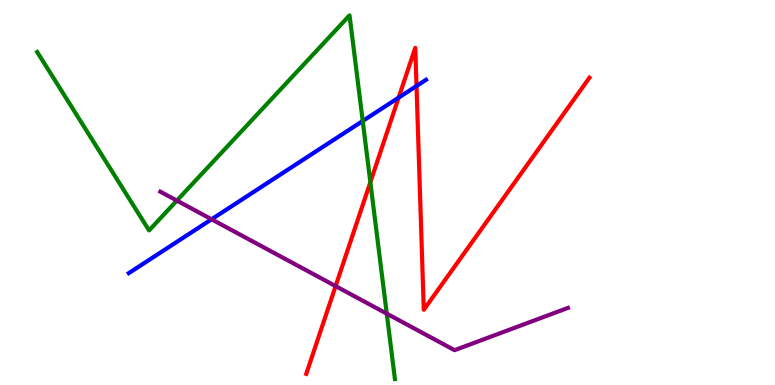[{'lines': ['blue', 'red'], 'intersections': [{'x': 5.14, 'y': 7.46}, {'x': 5.37, 'y': 7.77}]}, {'lines': ['green', 'red'], 'intersections': [{'x': 4.78, 'y': 5.27}]}, {'lines': ['purple', 'red'], 'intersections': [{'x': 4.33, 'y': 2.57}]}, {'lines': ['blue', 'green'], 'intersections': [{'x': 4.68, 'y': 6.86}]}, {'lines': ['blue', 'purple'], 'intersections': [{'x': 2.73, 'y': 4.3}]}, {'lines': ['green', 'purple'], 'intersections': [{'x': 2.28, 'y': 4.79}, {'x': 4.99, 'y': 1.85}]}]